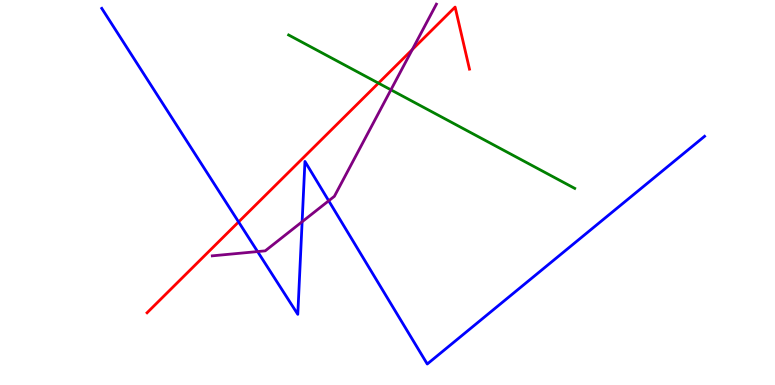[{'lines': ['blue', 'red'], 'intersections': [{'x': 3.08, 'y': 4.24}]}, {'lines': ['green', 'red'], 'intersections': [{'x': 4.88, 'y': 7.84}]}, {'lines': ['purple', 'red'], 'intersections': [{'x': 5.32, 'y': 8.71}]}, {'lines': ['blue', 'green'], 'intersections': []}, {'lines': ['blue', 'purple'], 'intersections': [{'x': 3.32, 'y': 3.47}, {'x': 3.9, 'y': 4.24}, {'x': 4.24, 'y': 4.78}]}, {'lines': ['green', 'purple'], 'intersections': [{'x': 5.04, 'y': 7.67}]}]